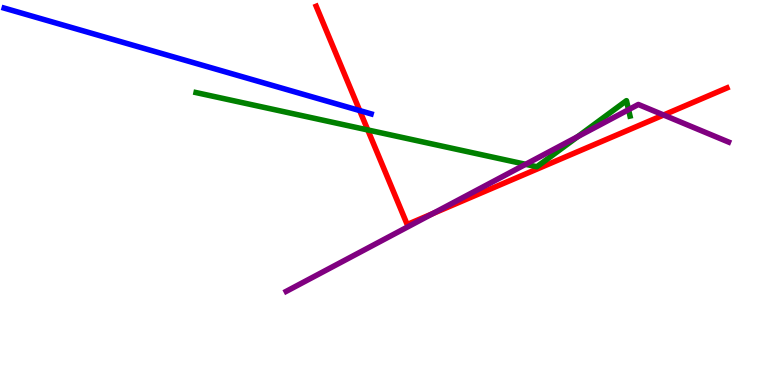[{'lines': ['blue', 'red'], 'intersections': [{'x': 4.64, 'y': 7.13}]}, {'lines': ['green', 'red'], 'intersections': [{'x': 4.75, 'y': 6.62}]}, {'lines': ['purple', 'red'], 'intersections': [{'x': 5.58, 'y': 4.45}, {'x': 8.56, 'y': 7.01}]}, {'lines': ['blue', 'green'], 'intersections': []}, {'lines': ['blue', 'purple'], 'intersections': []}, {'lines': ['green', 'purple'], 'intersections': [{'x': 6.78, 'y': 5.73}, {'x': 7.45, 'y': 6.45}, {'x': 8.11, 'y': 7.15}]}]